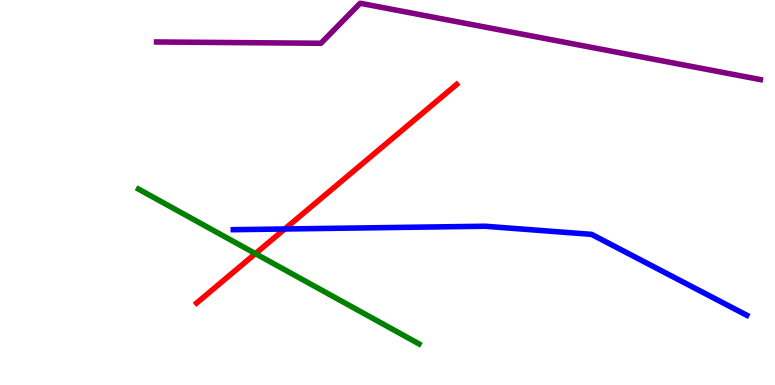[{'lines': ['blue', 'red'], 'intersections': [{'x': 3.67, 'y': 4.05}]}, {'lines': ['green', 'red'], 'intersections': [{'x': 3.3, 'y': 3.41}]}, {'lines': ['purple', 'red'], 'intersections': []}, {'lines': ['blue', 'green'], 'intersections': []}, {'lines': ['blue', 'purple'], 'intersections': []}, {'lines': ['green', 'purple'], 'intersections': []}]